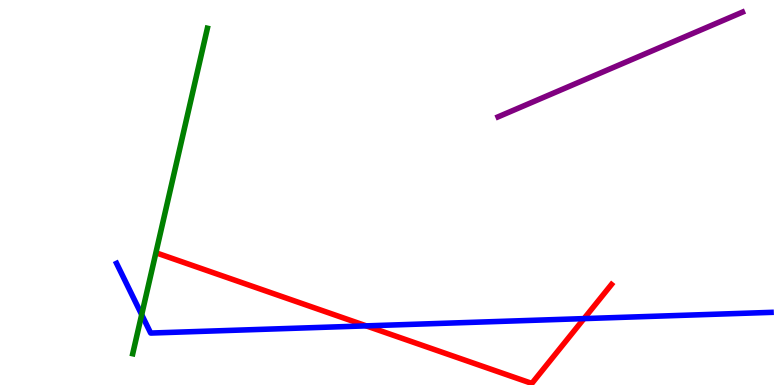[{'lines': ['blue', 'red'], 'intersections': [{'x': 4.73, 'y': 1.54}, {'x': 7.54, 'y': 1.72}]}, {'lines': ['green', 'red'], 'intersections': []}, {'lines': ['purple', 'red'], 'intersections': []}, {'lines': ['blue', 'green'], 'intersections': [{'x': 1.83, 'y': 1.83}]}, {'lines': ['blue', 'purple'], 'intersections': []}, {'lines': ['green', 'purple'], 'intersections': []}]